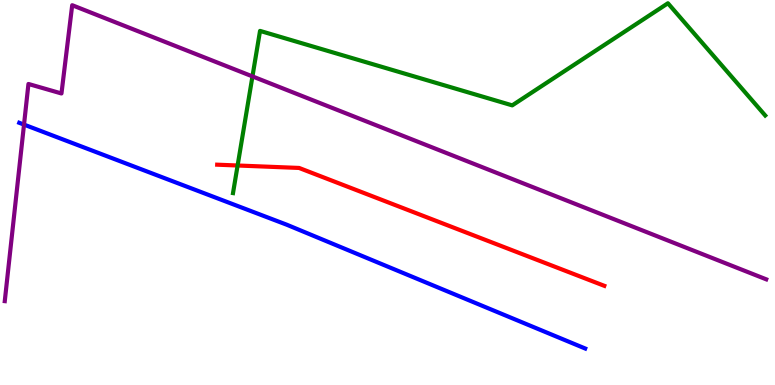[{'lines': ['blue', 'red'], 'intersections': []}, {'lines': ['green', 'red'], 'intersections': [{'x': 3.07, 'y': 5.7}]}, {'lines': ['purple', 'red'], 'intersections': []}, {'lines': ['blue', 'green'], 'intersections': []}, {'lines': ['blue', 'purple'], 'intersections': [{'x': 0.31, 'y': 6.76}]}, {'lines': ['green', 'purple'], 'intersections': [{'x': 3.26, 'y': 8.02}]}]